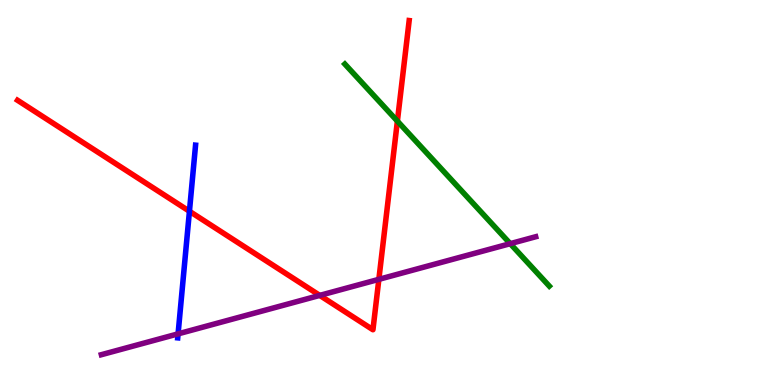[{'lines': ['blue', 'red'], 'intersections': [{'x': 2.44, 'y': 4.51}]}, {'lines': ['green', 'red'], 'intersections': [{'x': 5.13, 'y': 6.85}]}, {'lines': ['purple', 'red'], 'intersections': [{'x': 4.13, 'y': 2.33}, {'x': 4.89, 'y': 2.74}]}, {'lines': ['blue', 'green'], 'intersections': []}, {'lines': ['blue', 'purple'], 'intersections': [{'x': 2.3, 'y': 1.33}]}, {'lines': ['green', 'purple'], 'intersections': [{'x': 6.58, 'y': 3.67}]}]